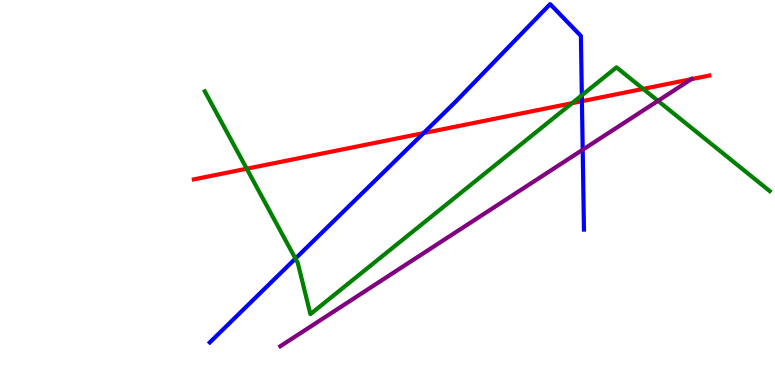[{'lines': ['blue', 'red'], 'intersections': [{'x': 5.47, 'y': 6.54}, {'x': 7.51, 'y': 7.37}]}, {'lines': ['green', 'red'], 'intersections': [{'x': 3.18, 'y': 5.62}, {'x': 7.38, 'y': 7.32}, {'x': 8.3, 'y': 7.69}]}, {'lines': ['purple', 'red'], 'intersections': [{'x': 8.92, 'y': 7.94}]}, {'lines': ['blue', 'green'], 'intersections': [{'x': 3.81, 'y': 3.28}, {'x': 7.51, 'y': 7.53}]}, {'lines': ['blue', 'purple'], 'intersections': [{'x': 7.52, 'y': 6.11}]}, {'lines': ['green', 'purple'], 'intersections': [{'x': 8.49, 'y': 7.38}]}]